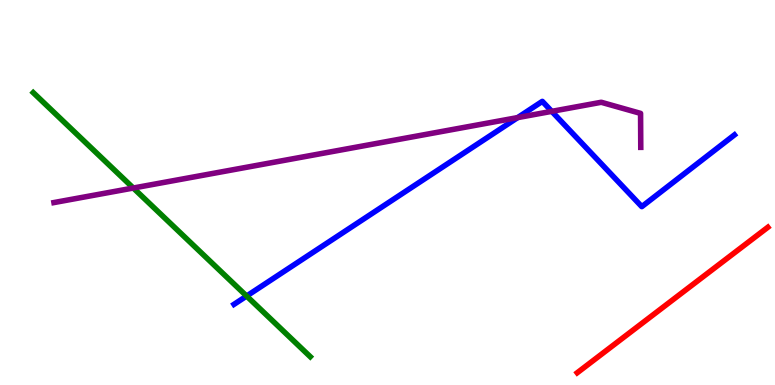[{'lines': ['blue', 'red'], 'intersections': []}, {'lines': ['green', 'red'], 'intersections': []}, {'lines': ['purple', 'red'], 'intersections': []}, {'lines': ['blue', 'green'], 'intersections': [{'x': 3.18, 'y': 2.31}]}, {'lines': ['blue', 'purple'], 'intersections': [{'x': 6.68, 'y': 6.95}, {'x': 7.12, 'y': 7.11}]}, {'lines': ['green', 'purple'], 'intersections': [{'x': 1.72, 'y': 5.12}]}]